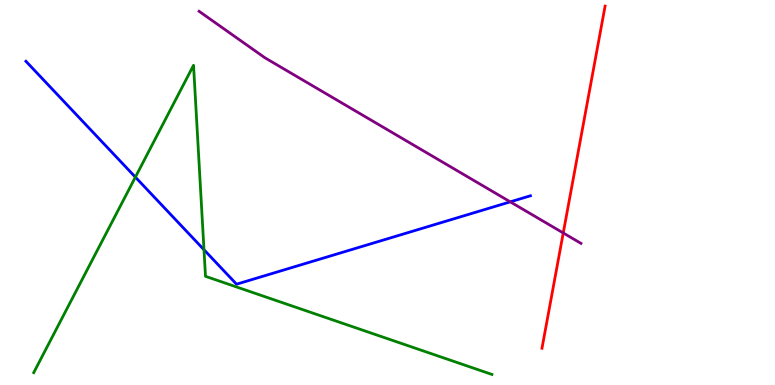[{'lines': ['blue', 'red'], 'intersections': []}, {'lines': ['green', 'red'], 'intersections': []}, {'lines': ['purple', 'red'], 'intersections': [{'x': 7.27, 'y': 3.95}]}, {'lines': ['blue', 'green'], 'intersections': [{'x': 1.75, 'y': 5.4}, {'x': 2.63, 'y': 3.51}]}, {'lines': ['blue', 'purple'], 'intersections': [{'x': 6.58, 'y': 4.76}]}, {'lines': ['green', 'purple'], 'intersections': []}]